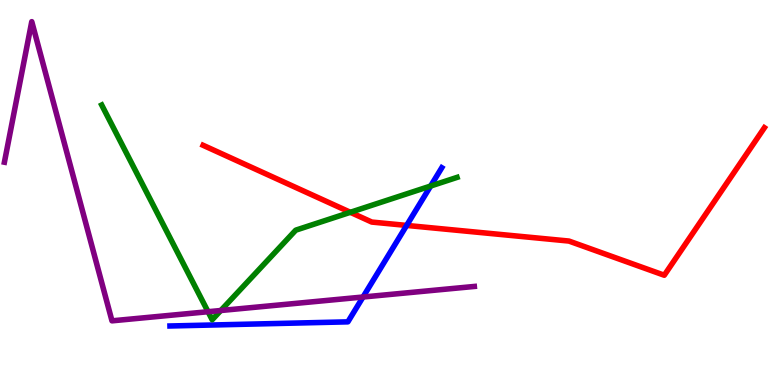[{'lines': ['blue', 'red'], 'intersections': [{'x': 5.25, 'y': 4.14}]}, {'lines': ['green', 'red'], 'intersections': [{'x': 4.52, 'y': 4.49}]}, {'lines': ['purple', 'red'], 'intersections': []}, {'lines': ['blue', 'green'], 'intersections': [{'x': 5.56, 'y': 5.17}]}, {'lines': ['blue', 'purple'], 'intersections': [{'x': 4.68, 'y': 2.29}]}, {'lines': ['green', 'purple'], 'intersections': [{'x': 2.68, 'y': 1.9}, {'x': 2.85, 'y': 1.93}]}]